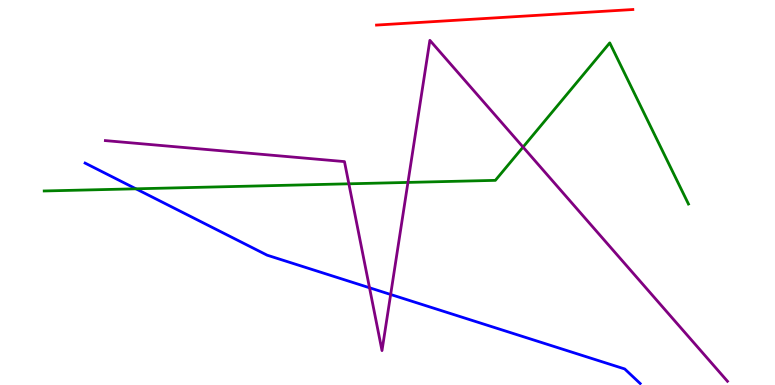[{'lines': ['blue', 'red'], 'intersections': []}, {'lines': ['green', 'red'], 'intersections': []}, {'lines': ['purple', 'red'], 'intersections': []}, {'lines': ['blue', 'green'], 'intersections': [{'x': 1.75, 'y': 5.1}]}, {'lines': ['blue', 'purple'], 'intersections': [{'x': 4.77, 'y': 2.53}, {'x': 5.04, 'y': 2.35}]}, {'lines': ['green', 'purple'], 'intersections': [{'x': 4.5, 'y': 5.23}, {'x': 5.26, 'y': 5.26}, {'x': 6.75, 'y': 6.18}]}]